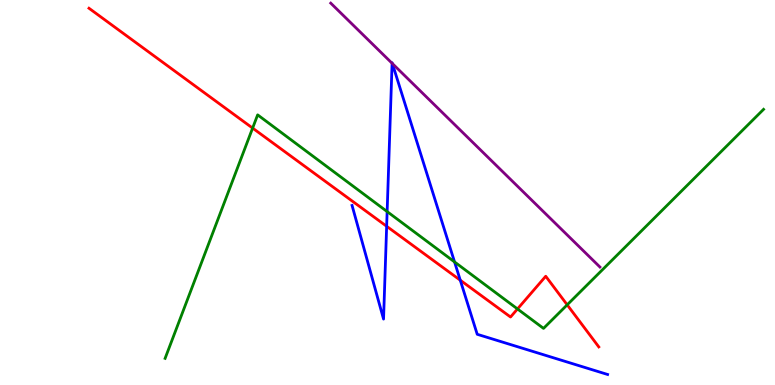[{'lines': ['blue', 'red'], 'intersections': [{'x': 4.99, 'y': 4.12}, {'x': 5.94, 'y': 2.72}]}, {'lines': ['green', 'red'], 'intersections': [{'x': 3.26, 'y': 6.67}, {'x': 6.68, 'y': 1.98}, {'x': 7.32, 'y': 2.08}]}, {'lines': ['purple', 'red'], 'intersections': []}, {'lines': ['blue', 'green'], 'intersections': [{'x': 5.0, 'y': 4.5}, {'x': 5.87, 'y': 3.2}]}, {'lines': ['blue', 'purple'], 'intersections': [{'x': 5.06, 'y': 8.36}, {'x': 5.06, 'y': 8.35}]}, {'lines': ['green', 'purple'], 'intersections': []}]